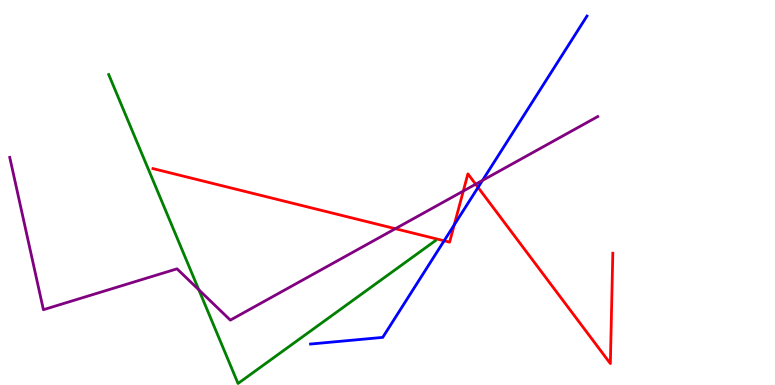[{'lines': ['blue', 'red'], 'intersections': [{'x': 5.73, 'y': 3.75}, {'x': 5.86, 'y': 4.16}, {'x': 6.17, 'y': 5.13}]}, {'lines': ['green', 'red'], 'intersections': []}, {'lines': ['purple', 'red'], 'intersections': [{'x': 5.1, 'y': 4.06}, {'x': 5.98, 'y': 5.04}, {'x': 6.14, 'y': 5.22}]}, {'lines': ['blue', 'green'], 'intersections': []}, {'lines': ['blue', 'purple'], 'intersections': [{'x': 6.23, 'y': 5.31}]}, {'lines': ['green', 'purple'], 'intersections': [{'x': 2.57, 'y': 2.47}]}]